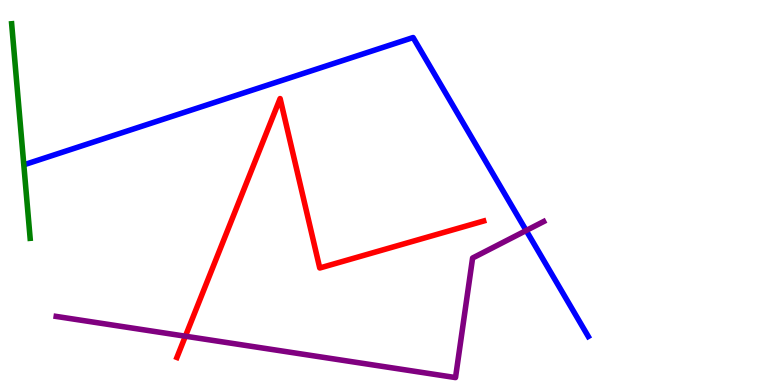[{'lines': ['blue', 'red'], 'intersections': []}, {'lines': ['green', 'red'], 'intersections': []}, {'lines': ['purple', 'red'], 'intersections': [{'x': 2.39, 'y': 1.27}]}, {'lines': ['blue', 'green'], 'intersections': []}, {'lines': ['blue', 'purple'], 'intersections': [{'x': 6.79, 'y': 4.01}]}, {'lines': ['green', 'purple'], 'intersections': []}]